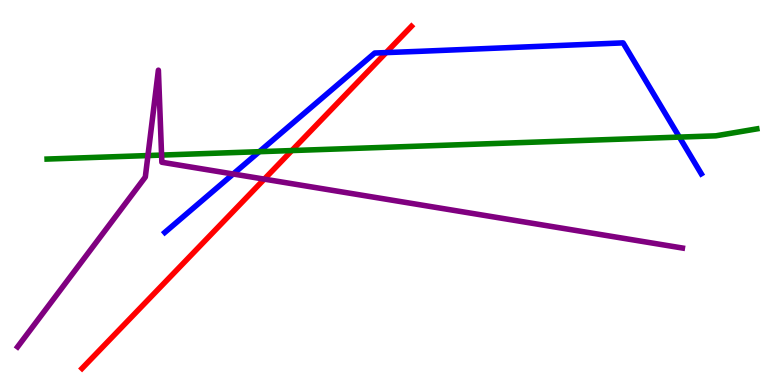[{'lines': ['blue', 'red'], 'intersections': [{'x': 4.98, 'y': 8.63}]}, {'lines': ['green', 'red'], 'intersections': [{'x': 3.77, 'y': 6.09}]}, {'lines': ['purple', 'red'], 'intersections': [{'x': 3.41, 'y': 5.35}]}, {'lines': ['blue', 'green'], 'intersections': [{'x': 3.35, 'y': 6.06}, {'x': 8.77, 'y': 6.44}]}, {'lines': ['blue', 'purple'], 'intersections': [{'x': 3.01, 'y': 5.48}]}, {'lines': ['green', 'purple'], 'intersections': [{'x': 1.91, 'y': 5.96}, {'x': 2.08, 'y': 5.97}]}]